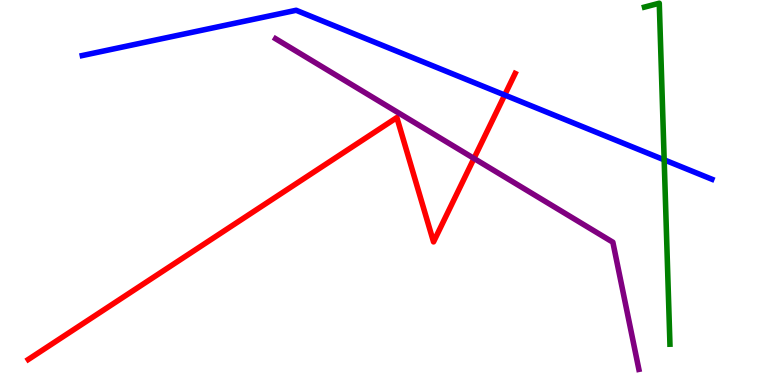[{'lines': ['blue', 'red'], 'intersections': [{'x': 6.51, 'y': 7.53}]}, {'lines': ['green', 'red'], 'intersections': []}, {'lines': ['purple', 'red'], 'intersections': [{'x': 6.12, 'y': 5.89}]}, {'lines': ['blue', 'green'], 'intersections': [{'x': 8.57, 'y': 5.85}]}, {'lines': ['blue', 'purple'], 'intersections': []}, {'lines': ['green', 'purple'], 'intersections': []}]